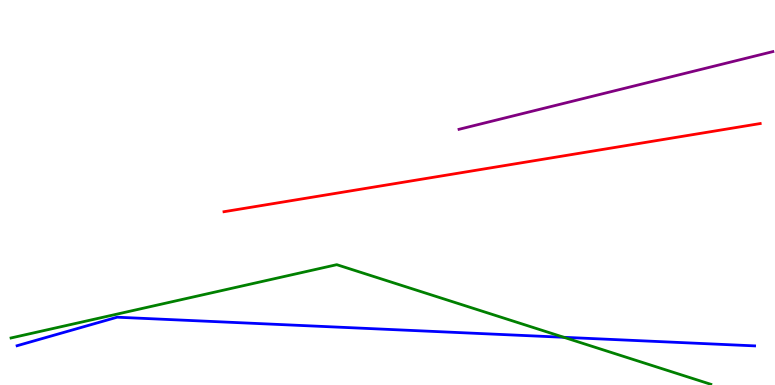[{'lines': ['blue', 'red'], 'intersections': []}, {'lines': ['green', 'red'], 'intersections': []}, {'lines': ['purple', 'red'], 'intersections': []}, {'lines': ['blue', 'green'], 'intersections': [{'x': 7.28, 'y': 1.24}]}, {'lines': ['blue', 'purple'], 'intersections': []}, {'lines': ['green', 'purple'], 'intersections': []}]